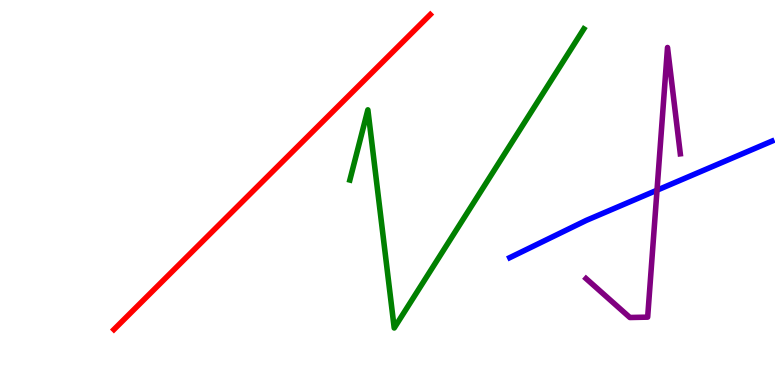[{'lines': ['blue', 'red'], 'intersections': []}, {'lines': ['green', 'red'], 'intersections': []}, {'lines': ['purple', 'red'], 'intersections': []}, {'lines': ['blue', 'green'], 'intersections': []}, {'lines': ['blue', 'purple'], 'intersections': [{'x': 8.48, 'y': 5.06}]}, {'lines': ['green', 'purple'], 'intersections': []}]